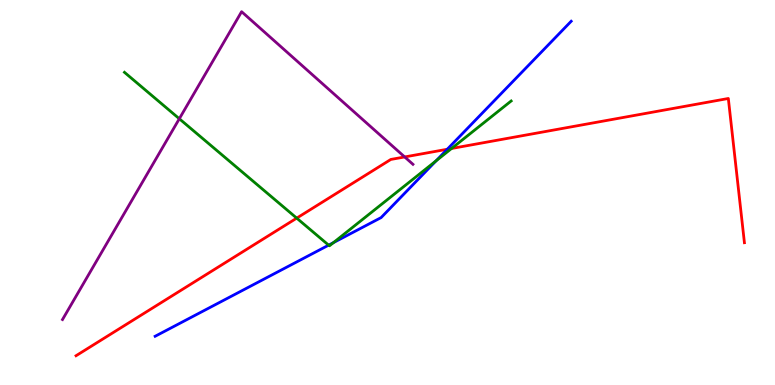[{'lines': ['blue', 'red'], 'intersections': [{'x': 5.77, 'y': 6.12}]}, {'lines': ['green', 'red'], 'intersections': [{'x': 3.83, 'y': 4.33}, {'x': 5.83, 'y': 6.14}]}, {'lines': ['purple', 'red'], 'intersections': [{'x': 5.22, 'y': 5.92}]}, {'lines': ['blue', 'green'], 'intersections': [{'x': 4.24, 'y': 3.63}, {'x': 4.3, 'y': 3.7}, {'x': 5.63, 'y': 5.82}]}, {'lines': ['blue', 'purple'], 'intersections': []}, {'lines': ['green', 'purple'], 'intersections': [{'x': 2.31, 'y': 6.92}]}]